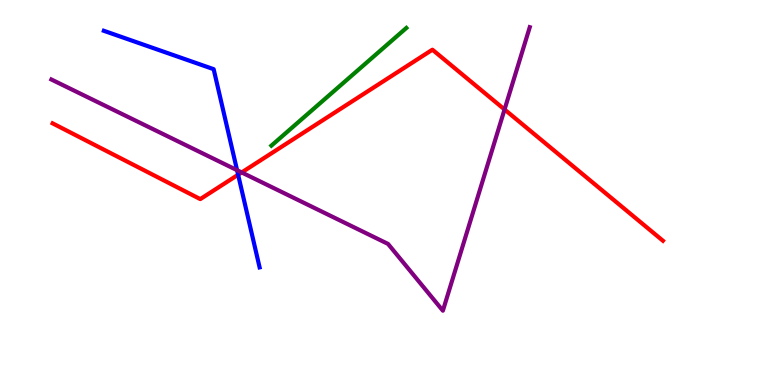[{'lines': ['blue', 'red'], 'intersections': [{'x': 3.07, 'y': 5.46}]}, {'lines': ['green', 'red'], 'intersections': []}, {'lines': ['purple', 'red'], 'intersections': [{'x': 3.12, 'y': 5.52}, {'x': 6.51, 'y': 7.16}]}, {'lines': ['blue', 'green'], 'intersections': []}, {'lines': ['blue', 'purple'], 'intersections': [{'x': 3.06, 'y': 5.58}]}, {'lines': ['green', 'purple'], 'intersections': []}]